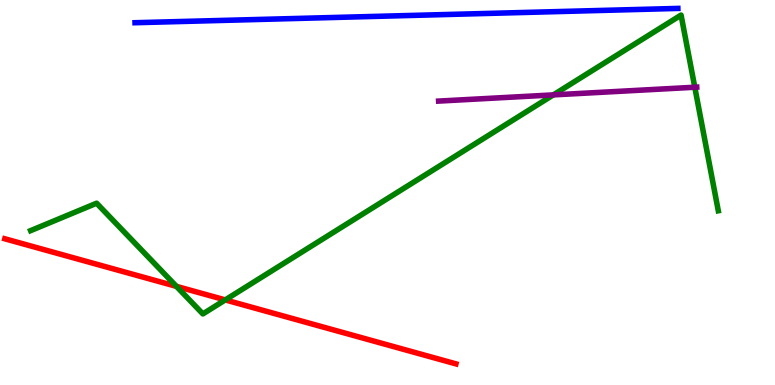[{'lines': ['blue', 'red'], 'intersections': []}, {'lines': ['green', 'red'], 'intersections': [{'x': 2.28, 'y': 2.56}, {'x': 2.91, 'y': 2.21}]}, {'lines': ['purple', 'red'], 'intersections': []}, {'lines': ['blue', 'green'], 'intersections': []}, {'lines': ['blue', 'purple'], 'intersections': []}, {'lines': ['green', 'purple'], 'intersections': [{'x': 7.14, 'y': 7.54}, {'x': 8.97, 'y': 7.73}]}]